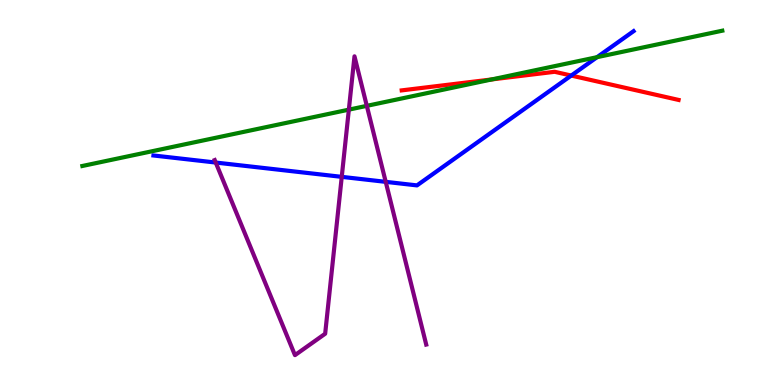[{'lines': ['blue', 'red'], 'intersections': [{'x': 7.37, 'y': 8.04}]}, {'lines': ['green', 'red'], 'intersections': [{'x': 6.34, 'y': 7.94}]}, {'lines': ['purple', 'red'], 'intersections': []}, {'lines': ['blue', 'green'], 'intersections': [{'x': 7.7, 'y': 8.52}]}, {'lines': ['blue', 'purple'], 'intersections': [{'x': 2.78, 'y': 5.78}, {'x': 4.41, 'y': 5.41}, {'x': 4.98, 'y': 5.28}]}, {'lines': ['green', 'purple'], 'intersections': [{'x': 4.5, 'y': 7.15}, {'x': 4.73, 'y': 7.25}]}]